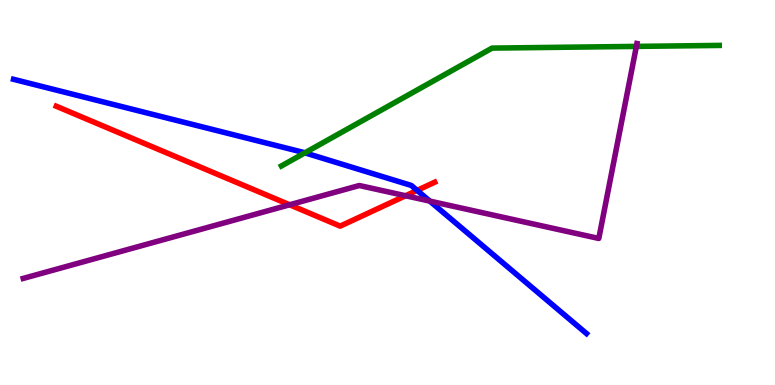[{'lines': ['blue', 'red'], 'intersections': [{'x': 5.38, 'y': 5.05}]}, {'lines': ['green', 'red'], 'intersections': []}, {'lines': ['purple', 'red'], 'intersections': [{'x': 3.74, 'y': 4.68}, {'x': 5.23, 'y': 4.92}]}, {'lines': ['blue', 'green'], 'intersections': [{'x': 3.93, 'y': 6.03}]}, {'lines': ['blue', 'purple'], 'intersections': [{'x': 5.55, 'y': 4.78}]}, {'lines': ['green', 'purple'], 'intersections': [{'x': 8.21, 'y': 8.79}]}]